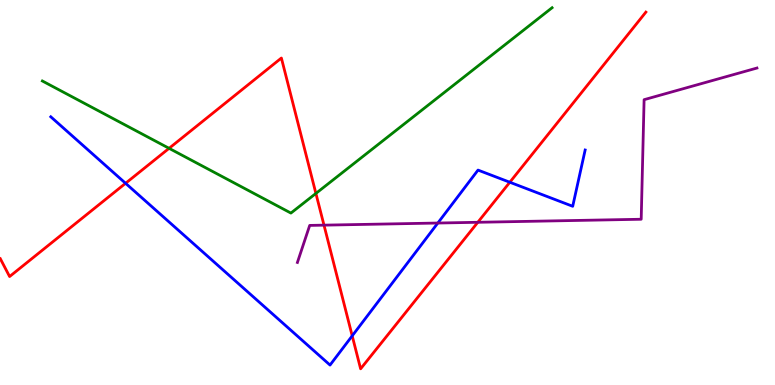[{'lines': ['blue', 'red'], 'intersections': [{'x': 1.62, 'y': 5.24}, {'x': 4.54, 'y': 1.28}, {'x': 6.58, 'y': 5.27}]}, {'lines': ['green', 'red'], 'intersections': [{'x': 2.18, 'y': 6.15}, {'x': 4.08, 'y': 4.98}]}, {'lines': ['purple', 'red'], 'intersections': [{'x': 4.18, 'y': 4.15}, {'x': 6.17, 'y': 4.23}]}, {'lines': ['blue', 'green'], 'intersections': []}, {'lines': ['blue', 'purple'], 'intersections': [{'x': 5.65, 'y': 4.21}]}, {'lines': ['green', 'purple'], 'intersections': []}]